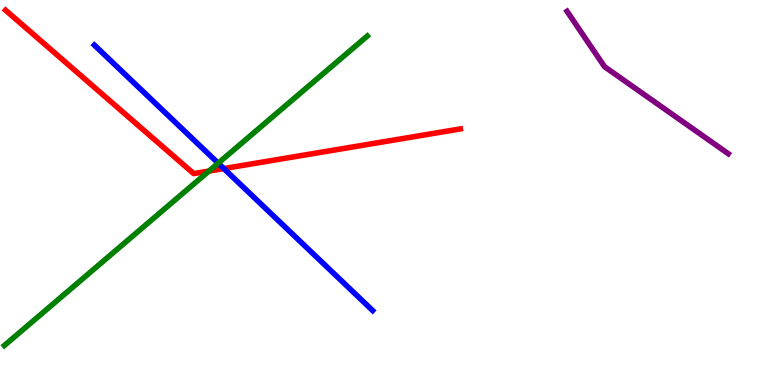[{'lines': ['blue', 'red'], 'intersections': [{'x': 2.89, 'y': 5.62}]}, {'lines': ['green', 'red'], 'intersections': [{'x': 2.7, 'y': 5.56}]}, {'lines': ['purple', 'red'], 'intersections': []}, {'lines': ['blue', 'green'], 'intersections': [{'x': 2.82, 'y': 5.76}]}, {'lines': ['blue', 'purple'], 'intersections': []}, {'lines': ['green', 'purple'], 'intersections': []}]